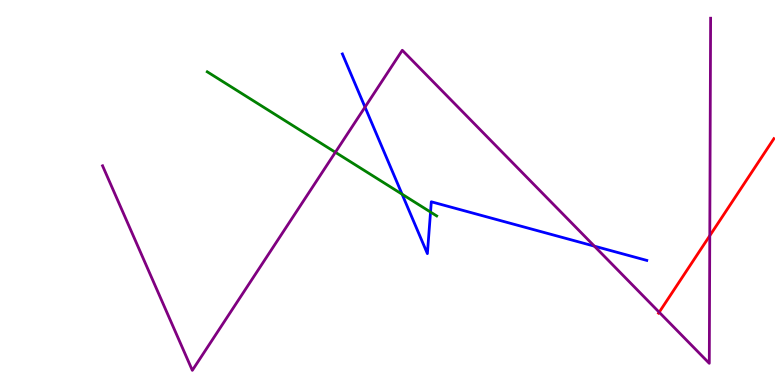[{'lines': ['blue', 'red'], 'intersections': []}, {'lines': ['green', 'red'], 'intersections': []}, {'lines': ['purple', 'red'], 'intersections': [{'x': 8.51, 'y': 1.89}, {'x': 9.16, 'y': 3.88}]}, {'lines': ['blue', 'green'], 'intersections': [{'x': 5.19, 'y': 4.96}, {'x': 5.56, 'y': 4.49}]}, {'lines': ['blue', 'purple'], 'intersections': [{'x': 4.71, 'y': 7.22}, {'x': 7.67, 'y': 3.61}]}, {'lines': ['green', 'purple'], 'intersections': [{'x': 4.33, 'y': 6.04}]}]